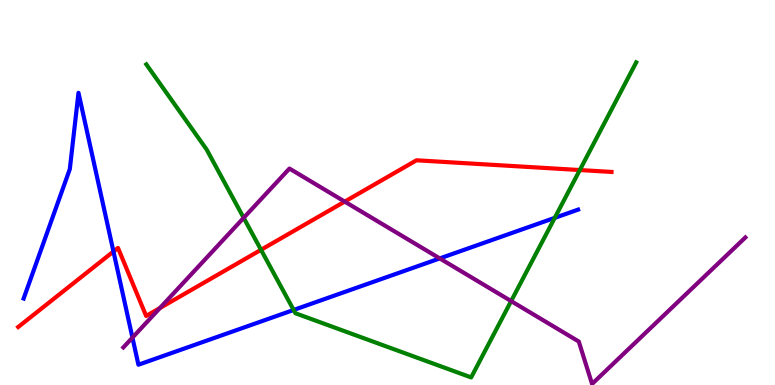[{'lines': ['blue', 'red'], 'intersections': [{'x': 1.46, 'y': 3.47}]}, {'lines': ['green', 'red'], 'intersections': [{'x': 3.37, 'y': 3.51}, {'x': 7.48, 'y': 5.58}]}, {'lines': ['purple', 'red'], 'intersections': [{'x': 2.06, 'y': 2.0}, {'x': 4.45, 'y': 4.76}]}, {'lines': ['blue', 'green'], 'intersections': [{'x': 3.79, 'y': 1.95}, {'x': 7.16, 'y': 4.34}]}, {'lines': ['blue', 'purple'], 'intersections': [{'x': 1.71, 'y': 1.23}, {'x': 5.67, 'y': 3.29}]}, {'lines': ['green', 'purple'], 'intersections': [{'x': 3.14, 'y': 4.34}, {'x': 6.6, 'y': 2.18}]}]